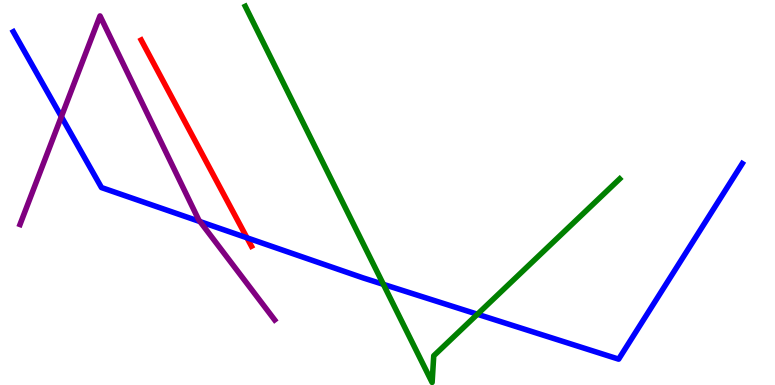[{'lines': ['blue', 'red'], 'intersections': [{'x': 3.19, 'y': 3.82}]}, {'lines': ['green', 'red'], 'intersections': []}, {'lines': ['purple', 'red'], 'intersections': []}, {'lines': ['blue', 'green'], 'intersections': [{'x': 4.95, 'y': 2.61}, {'x': 6.16, 'y': 1.84}]}, {'lines': ['blue', 'purple'], 'intersections': [{'x': 0.792, 'y': 6.97}, {'x': 2.58, 'y': 4.24}]}, {'lines': ['green', 'purple'], 'intersections': []}]